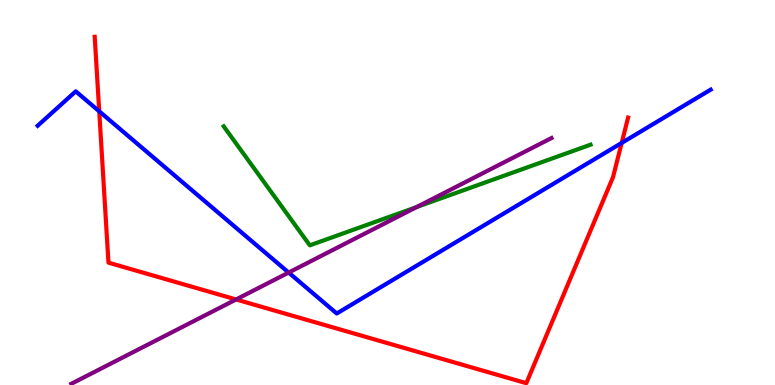[{'lines': ['blue', 'red'], 'intersections': [{'x': 1.28, 'y': 7.11}, {'x': 8.02, 'y': 6.29}]}, {'lines': ['green', 'red'], 'intersections': []}, {'lines': ['purple', 'red'], 'intersections': [{'x': 3.05, 'y': 2.22}]}, {'lines': ['blue', 'green'], 'intersections': []}, {'lines': ['blue', 'purple'], 'intersections': [{'x': 3.72, 'y': 2.92}]}, {'lines': ['green', 'purple'], 'intersections': [{'x': 5.38, 'y': 4.62}]}]